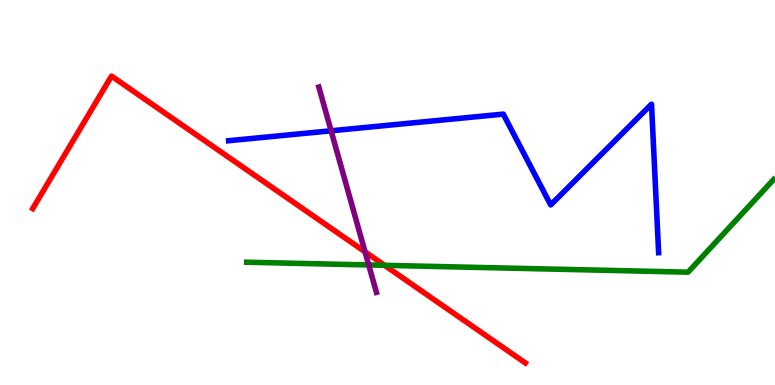[{'lines': ['blue', 'red'], 'intersections': []}, {'lines': ['green', 'red'], 'intersections': [{'x': 4.96, 'y': 3.11}]}, {'lines': ['purple', 'red'], 'intersections': [{'x': 4.71, 'y': 3.46}]}, {'lines': ['blue', 'green'], 'intersections': []}, {'lines': ['blue', 'purple'], 'intersections': [{'x': 4.27, 'y': 6.6}]}, {'lines': ['green', 'purple'], 'intersections': [{'x': 4.76, 'y': 3.12}]}]